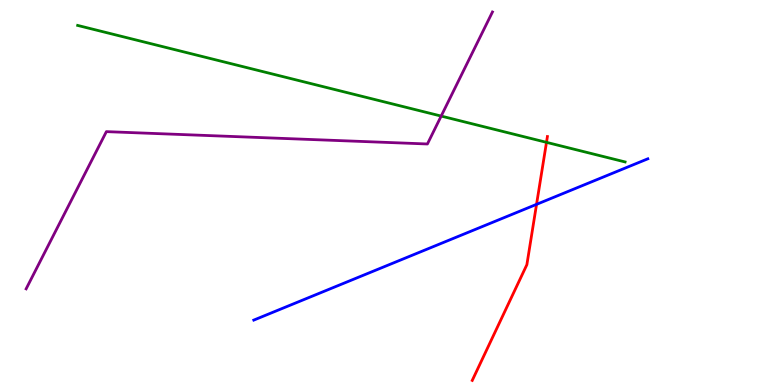[{'lines': ['blue', 'red'], 'intersections': [{'x': 6.92, 'y': 4.69}]}, {'lines': ['green', 'red'], 'intersections': [{'x': 7.05, 'y': 6.3}]}, {'lines': ['purple', 'red'], 'intersections': []}, {'lines': ['blue', 'green'], 'intersections': []}, {'lines': ['blue', 'purple'], 'intersections': []}, {'lines': ['green', 'purple'], 'intersections': [{'x': 5.69, 'y': 6.99}]}]